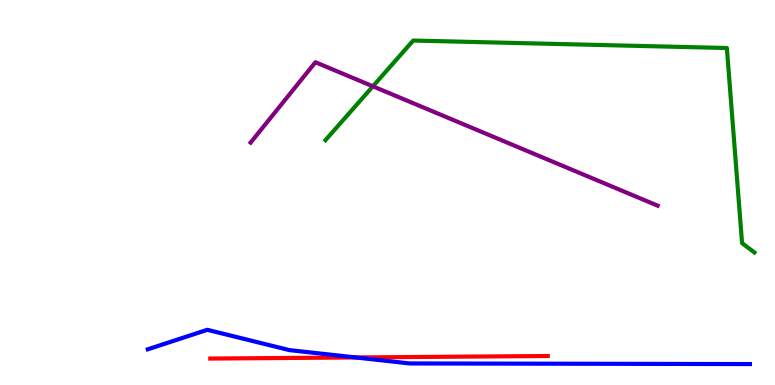[{'lines': ['blue', 'red'], 'intersections': [{'x': 4.59, 'y': 0.715}]}, {'lines': ['green', 'red'], 'intersections': []}, {'lines': ['purple', 'red'], 'intersections': []}, {'lines': ['blue', 'green'], 'intersections': []}, {'lines': ['blue', 'purple'], 'intersections': []}, {'lines': ['green', 'purple'], 'intersections': [{'x': 4.81, 'y': 7.76}]}]